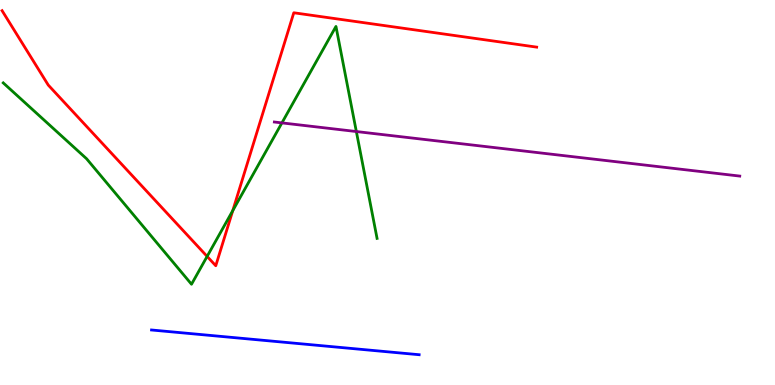[{'lines': ['blue', 'red'], 'intersections': []}, {'lines': ['green', 'red'], 'intersections': [{'x': 2.67, 'y': 3.34}, {'x': 3.0, 'y': 4.53}]}, {'lines': ['purple', 'red'], 'intersections': []}, {'lines': ['blue', 'green'], 'intersections': []}, {'lines': ['blue', 'purple'], 'intersections': []}, {'lines': ['green', 'purple'], 'intersections': [{'x': 3.64, 'y': 6.81}, {'x': 4.6, 'y': 6.58}]}]